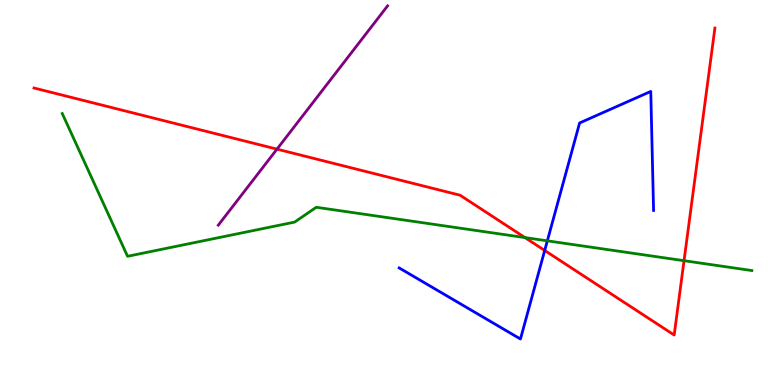[{'lines': ['blue', 'red'], 'intersections': [{'x': 7.03, 'y': 3.49}]}, {'lines': ['green', 'red'], 'intersections': [{'x': 6.77, 'y': 3.83}, {'x': 8.83, 'y': 3.23}]}, {'lines': ['purple', 'red'], 'intersections': [{'x': 3.57, 'y': 6.13}]}, {'lines': ['blue', 'green'], 'intersections': [{'x': 7.06, 'y': 3.74}]}, {'lines': ['blue', 'purple'], 'intersections': []}, {'lines': ['green', 'purple'], 'intersections': []}]